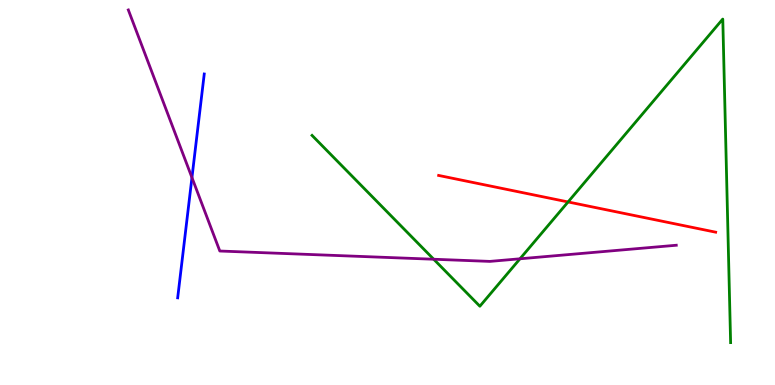[{'lines': ['blue', 'red'], 'intersections': []}, {'lines': ['green', 'red'], 'intersections': [{'x': 7.33, 'y': 4.75}]}, {'lines': ['purple', 'red'], 'intersections': []}, {'lines': ['blue', 'green'], 'intersections': []}, {'lines': ['blue', 'purple'], 'intersections': [{'x': 2.48, 'y': 5.39}]}, {'lines': ['green', 'purple'], 'intersections': [{'x': 5.6, 'y': 3.27}, {'x': 6.71, 'y': 3.28}]}]